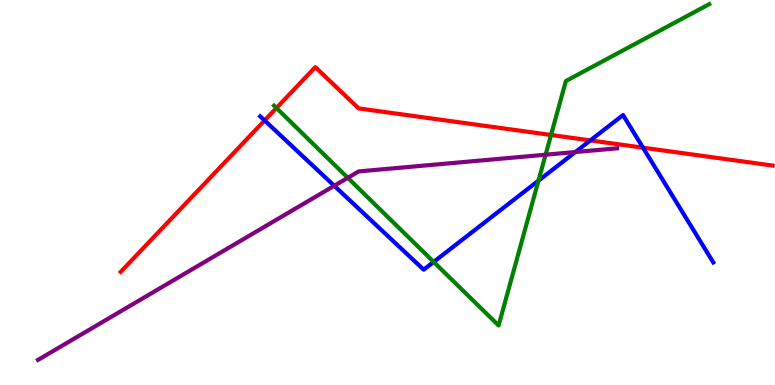[{'lines': ['blue', 'red'], 'intersections': [{'x': 3.41, 'y': 6.87}, {'x': 7.62, 'y': 6.35}, {'x': 8.3, 'y': 6.16}]}, {'lines': ['green', 'red'], 'intersections': [{'x': 3.57, 'y': 7.19}, {'x': 7.11, 'y': 6.49}]}, {'lines': ['purple', 'red'], 'intersections': []}, {'lines': ['blue', 'green'], 'intersections': [{'x': 5.6, 'y': 3.2}, {'x': 6.95, 'y': 5.31}]}, {'lines': ['blue', 'purple'], 'intersections': [{'x': 4.31, 'y': 5.17}, {'x': 7.42, 'y': 6.05}]}, {'lines': ['green', 'purple'], 'intersections': [{'x': 4.49, 'y': 5.38}, {'x': 7.04, 'y': 5.98}]}]